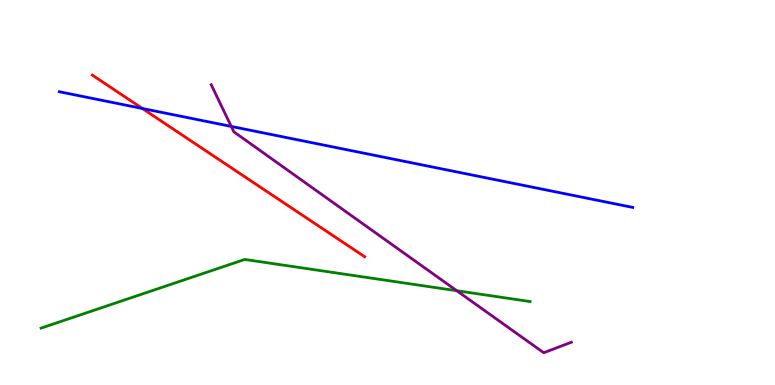[{'lines': ['blue', 'red'], 'intersections': [{'x': 1.84, 'y': 7.18}]}, {'lines': ['green', 'red'], 'intersections': []}, {'lines': ['purple', 'red'], 'intersections': []}, {'lines': ['blue', 'green'], 'intersections': []}, {'lines': ['blue', 'purple'], 'intersections': [{'x': 2.98, 'y': 6.72}]}, {'lines': ['green', 'purple'], 'intersections': [{'x': 5.89, 'y': 2.45}]}]